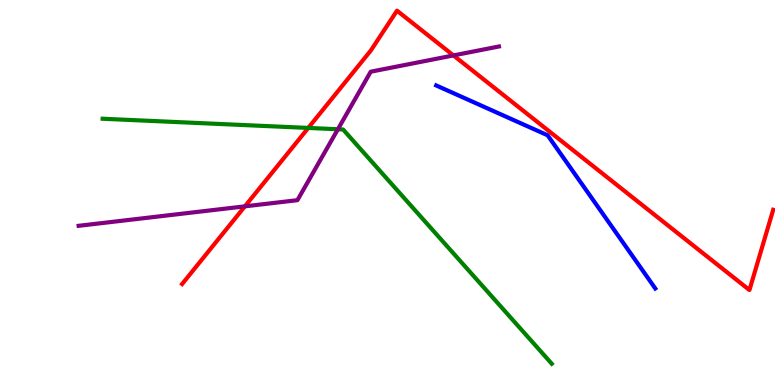[{'lines': ['blue', 'red'], 'intersections': []}, {'lines': ['green', 'red'], 'intersections': [{'x': 3.98, 'y': 6.68}]}, {'lines': ['purple', 'red'], 'intersections': [{'x': 3.16, 'y': 4.64}, {'x': 5.85, 'y': 8.56}]}, {'lines': ['blue', 'green'], 'intersections': []}, {'lines': ['blue', 'purple'], 'intersections': []}, {'lines': ['green', 'purple'], 'intersections': [{'x': 4.36, 'y': 6.64}]}]